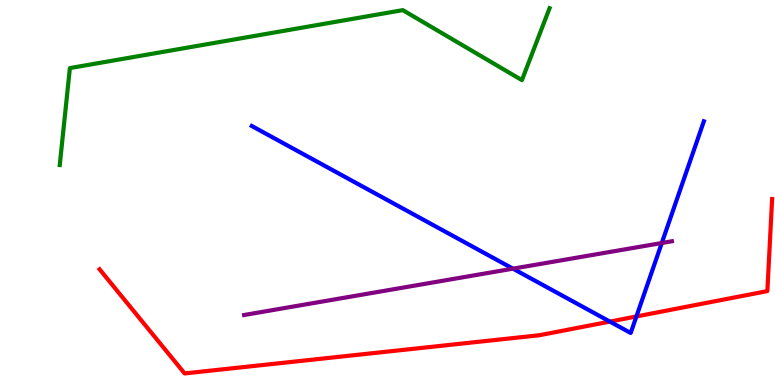[{'lines': ['blue', 'red'], 'intersections': [{'x': 7.87, 'y': 1.65}, {'x': 8.21, 'y': 1.78}]}, {'lines': ['green', 'red'], 'intersections': []}, {'lines': ['purple', 'red'], 'intersections': []}, {'lines': ['blue', 'green'], 'intersections': []}, {'lines': ['blue', 'purple'], 'intersections': [{'x': 6.62, 'y': 3.02}, {'x': 8.54, 'y': 3.69}]}, {'lines': ['green', 'purple'], 'intersections': []}]